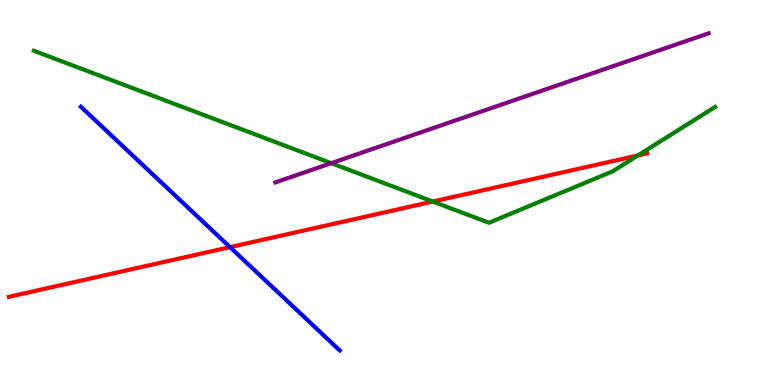[{'lines': ['blue', 'red'], 'intersections': [{'x': 2.97, 'y': 3.58}]}, {'lines': ['green', 'red'], 'intersections': [{'x': 5.58, 'y': 4.76}, {'x': 8.23, 'y': 5.96}]}, {'lines': ['purple', 'red'], 'intersections': []}, {'lines': ['blue', 'green'], 'intersections': []}, {'lines': ['blue', 'purple'], 'intersections': []}, {'lines': ['green', 'purple'], 'intersections': [{'x': 4.27, 'y': 5.76}]}]